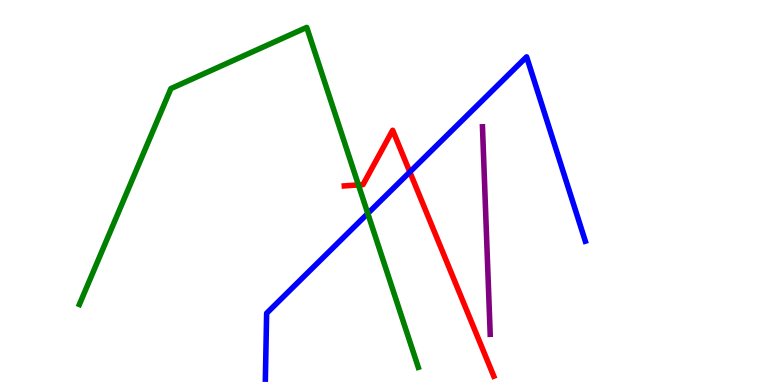[{'lines': ['blue', 'red'], 'intersections': [{'x': 5.29, 'y': 5.53}]}, {'lines': ['green', 'red'], 'intersections': [{'x': 4.62, 'y': 5.2}]}, {'lines': ['purple', 'red'], 'intersections': []}, {'lines': ['blue', 'green'], 'intersections': [{'x': 4.75, 'y': 4.46}]}, {'lines': ['blue', 'purple'], 'intersections': []}, {'lines': ['green', 'purple'], 'intersections': []}]